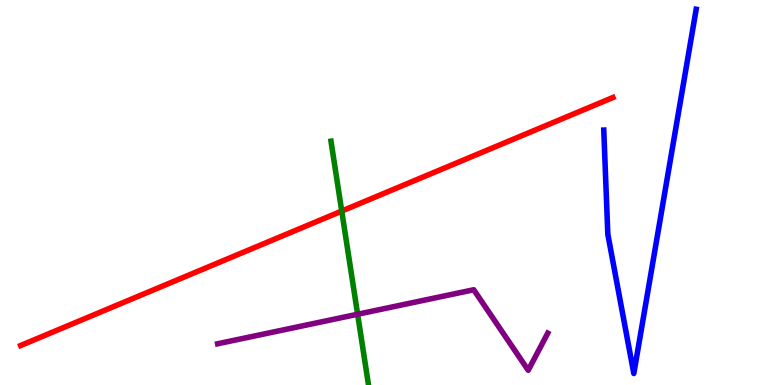[{'lines': ['blue', 'red'], 'intersections': []}, {'lines': ['green', 'red'], 'intersections': [{'x': 4.41, 'y': 4.52}]}, {'lines': ['purple', 'red'], 'intersections': []}, {'lines': ['blue', 'green'], 'intersections': []}, {'lines': ['blue', 'purple'], 'intersections': []}, {'lines': ['green', 'purple'], 'intersections': [{'x': 4.61, 'y': 1.84}]}]